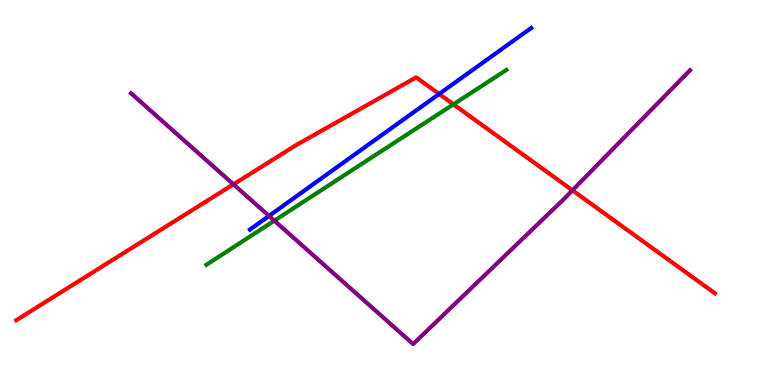[{'lines': ['blue', 'red'], 'intersections': [{'x': 5.67, 'y': 7.56}]}, {'lines': ['green', 'red'], 'intersections': [{'x': 5.85, 'y': 7.29}]}, {'lines': ['purple', 'red'], 'intersections': [{'x': 3.01, 'y': 5.21}, {'x': 7.39, 'y': 5.06}]}, {'lines': ['blue', 'green'], 'intersections': []}, {'lines': ['blue', 'purple'], 'intersections': [{'x': 3.47, 'y': 4.39}]}, {'lines': ['green', 'purple'], 'intersections': [{'x': 3.54, 'y': 4.27}]}]